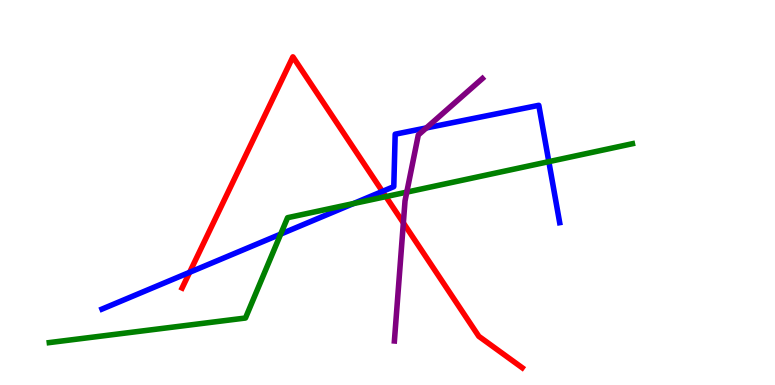[{'lines': ['blue', 'red'], 'intersections': [{'x': 2.45, 'y': 2.93}, {'x': 4.93, 'y': 5.03}]}, {'lines': ['green', 'red'], 'intersections': [{'x': 4.98, 'y': 4.89}]}, {'lines': ['purple', 'red'], 'intersections': [{'x': 5.2, 'y': 4.21}]}, {'lines': ['blue', 'green'], 'intersections': [{'x': 3.62, 'y': 3.92}, {'x': 4.56, 'y': 4.71}, {'x': 7.08, 'y': 5.8}]}, {'lines': ['blue', 'purple'], 'intersections': [{'x': 5.5, 'y': 6.68}]}, {'lines': ['green', 'purple'], 'intersections': [{'x': 5.25, 'y': 5.01}]}]